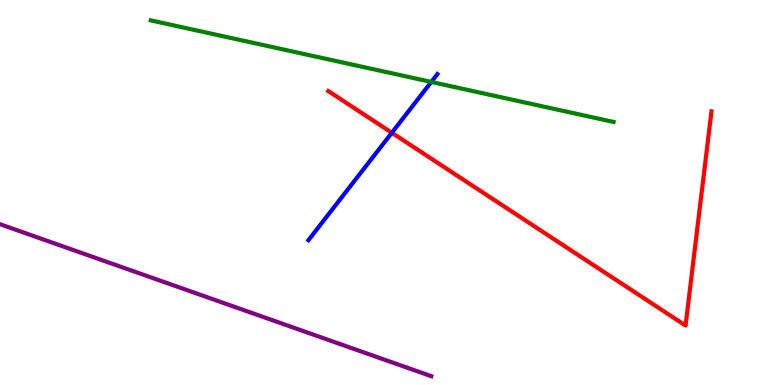[{'lines': ['blue', 'red'], 'intersections': [{'x': 5.06, 'y': 6.55}]}, {'lines': ['green', 'red'], 'intersections': []}, {'lines': ['purple', 'red'], 'intersections': []}, {'lines': ['blue', 'green'], 'intersections': [{'x': 5.56, 'y': 7.87}]}, {'lines': ['blue', 'purple'], 'intersections': []}, {'lines': ['green', 'purple'], 'intersections': []}]